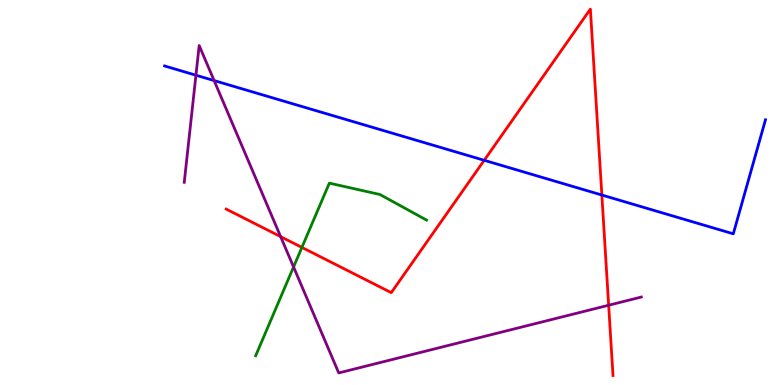[{'lines': ['blue', 'red'], 'intersections': [{'x': 6.25, 'y': 5.84}, {'x': 7.77, 'y': 4.93}]}, {'lines': ['green', 'red'], 'intersections': [{'x': 3.9, 'y': 3.57}]}, {'lines': ['purple', 'red'], 'intersections': [{'x': 3.62, 'y': 3.85}, {'x': 7.85, 'y': 2.07}]}, {'lines': ['blue', 'green'], 'intersections': []}, {'lines': ['blue', 'purple'], 'intersections': [{'x': 2.53, 'y': 8.05}, {'x': 2.76, 'y': 7.91}]}, {'lines': ['green', 'purple'], 'intersections': [{'x': 3.79, 'y': 3.07}]}]